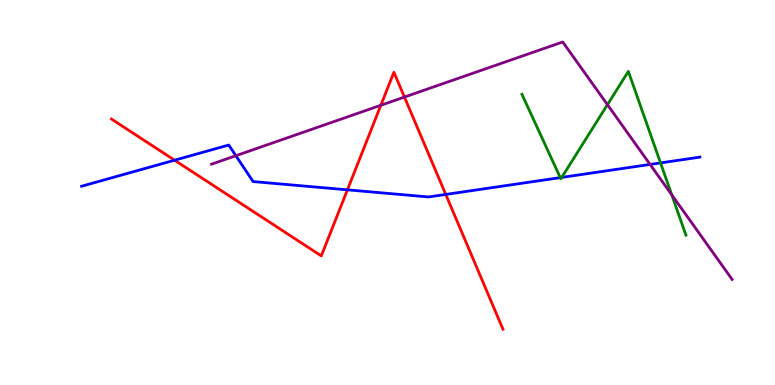[{'lines': ['blue', 'red'], 'intersections': [{'x': 2.25, 'y': 5.84}, {'x': 4.48, 'y': 5.07}, {'x': 5.75, 'y': 4.95}]}, {'lines': ['green', 'red'], 'intersections': []}, {'lines': ['purple', 'red'], 'intersections': [{'x': 4.91, 'y': 7.27}, {'x': 5.22, 'y': 7.48}]}, {'lines': ['blue', 'green'], 'intersections': [{'x': 7.23, 'y': 5.39}, {'x': 7.25, 'y': 5.39}, {'x': 8.52, 'y': 5.77}]}, {'lines': ['blue', 'purple'], 'intersections': [{'x': 3.04, 'y': 5.96}, {'x': 8.39, 'y': 5.73}]}, {'lines': ['green', 'purple'], 'intersections': [{'x': 7.84, 'y': 7.28}, {'x': 8.67, 'y': 4.94}]}]